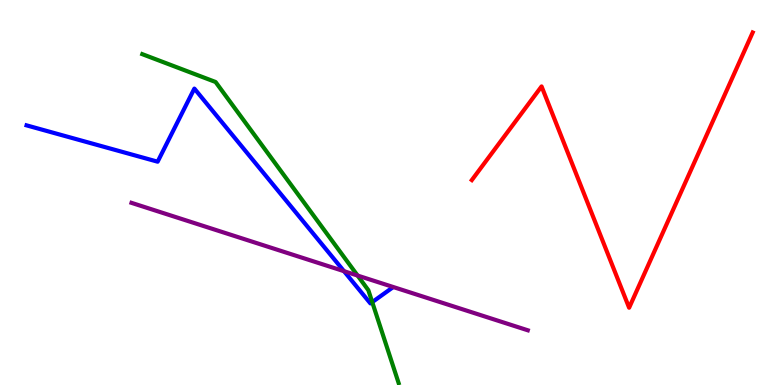[{'lines': ['blue', 'red'], 'intersections': []}, {'lines': ['green', 'red'], 'intersections': []}, {'lines': ['purple', 'red'], 'intersections': []}, {'lines': ['blue', 'green'], 'intersections': [{'x': 4.8, 'y': 2.15}]}, {'lines': ['blue', 'purple'], 'intersections': [{'x': 4.44, 'y': 2.96}]}, {'lines': ['green', 'purple'], 'intersections': [{'x': 4.61, 'y': 2.84}]}]